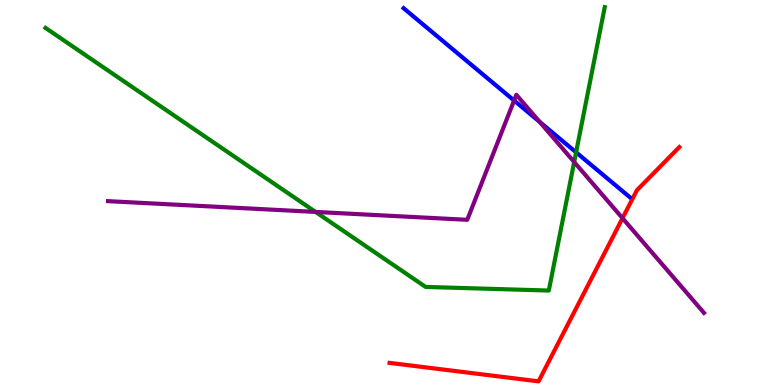[{'lines': ['blue', 'red'], 'intersections': []}, {'lines': ['green', 'red'], 'intersections': []}, {'lines': ['purple', 'red'], 'intersections': [{'x': 8.03, 'y': 4.33}]}, {'lines': ['blue', 'green'], 'intersections': [{'x': 7.43, 'y': 6.04}]}, {'lines': ['blue', 'purple'], 'intersections': [{'x': 6.63, 'y': 7.39}, {'x': 6.96, 'y': 6.84}]}, {'lines': ['green', 'purple'], 'intersections': [{'x': 4.07, 'y': 4.5}, {'x': 7.41, 'y': 5.79}]}]